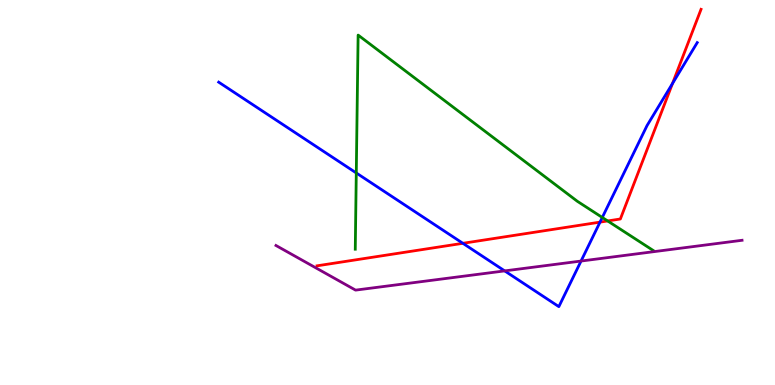[{'lines': ['blue', 'red'], 'intersections': [{'x': 5.97, 'y': 3.68}, {'x': 7.74, 'y': 4.23}, {'x': 8.68, 'y': 7.83}]}, {'lines': ['green', 'red'], 'intersections': [{'x': 7.84, 'y': 4.26}]}, {'lines': ['purple', 'red'], 'intersections': []}, {'lines': ['blue', 'green'], 'intersections': [{'x': 4.6, 'y': 5.51}, {'x': 7.77, 'y': 4.35}]}, {'lines': ['blue', 'purple'], 'intersections': [{'x': 6.51, 'y': 2.96}, {'x': 7.5, 'y': 3.22}]}, {'lines': ['green', 'purple'], 'intersections': []}]